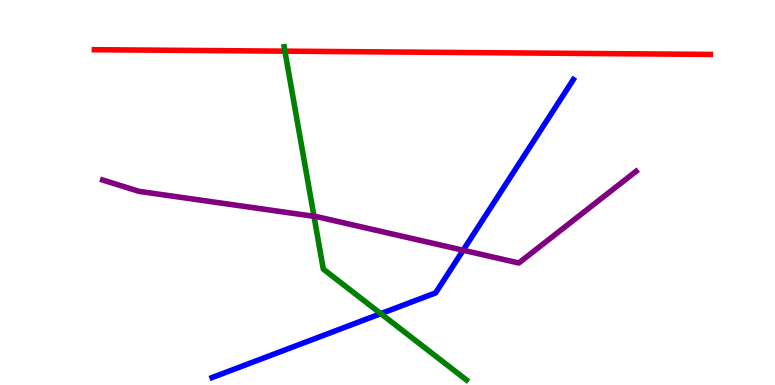[{'lines': ['blue', 'red'], 'intersections': []}, {'lines': ['green', 'red'], 'intersections': [{'x': 3.68, 'y': 8.67}]}, {'lines': ['purple', 'red'], 'intersections': []}, {'lines': ['blue', 'green'], 'intersections': [{'x': 4.91, 'y': 1.85}]}, {'lines': ['blue', 'purple'], 'intersections': [{'x': 5.98, 'y': 3.5}]}, {'lines': ['green', 'purple'], 'intersections': [{'x': 4.05, 'y': 4.38}]}]